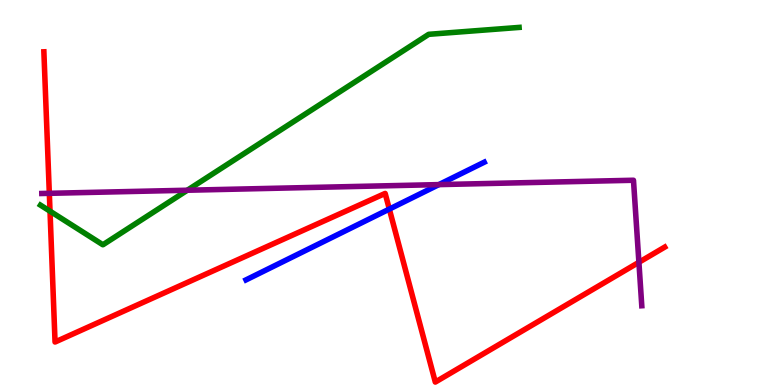[{'lines': ['blue', 'red'], 'intersections': [{'x': 5.02, 'y': 4.57}]}, {'lines': ['green', 'red'], 'intersections': [{'x': 0.645, 'y': 4.51}]}, {'lines': ['purple', 'red'], 'intersections': [{'x': 0.636, 'y': 4.98}, {'x': 8.24, 'y': 3.19}]}, {'lines': ['blue', 'green'], 'intersections': []}, {'lines': ['blue', 'purple'], 'intersections': [{'x': 5.66, 'y': 5.21}]}, {'lines': ['green', 'purple'], 'intersections': [{'x': 2.42, 'y': 5.06}]}]